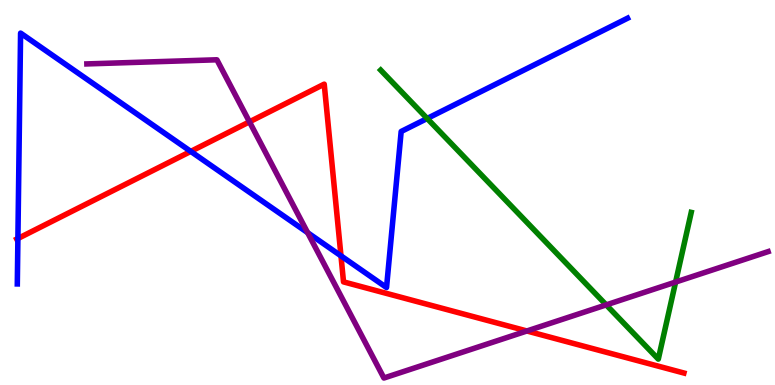[{'lines': ['blue', 'red'], 'intersections': [{'x': 0.231, 'y': 3.8}, {'x': 2.46, 'y': 6.07}, {'x': 4.4, 'y': 3.35}]}, {'lines': ['green', 'red'], 'intersections': []}, {'lines': ['purple', 'red'], 'intersections': [{'x': 3.22, 'y': 6.84}, {'x': 6.8, 'y': 1.4}]}, {'lines': ['blue', 'green'], 'intersections': [{'x': 5.51, 'y': 6.92}]}, {'lines': ['blue', 'purple'], 'intersections': [{'x': 3.97, 'y': 3.96}]}, {'lines': ['green', 'purple'], 'intersections': [{'x': 7.82, 'y': 2.08}, {'x': 8.72, 'y': 2.67}]}]